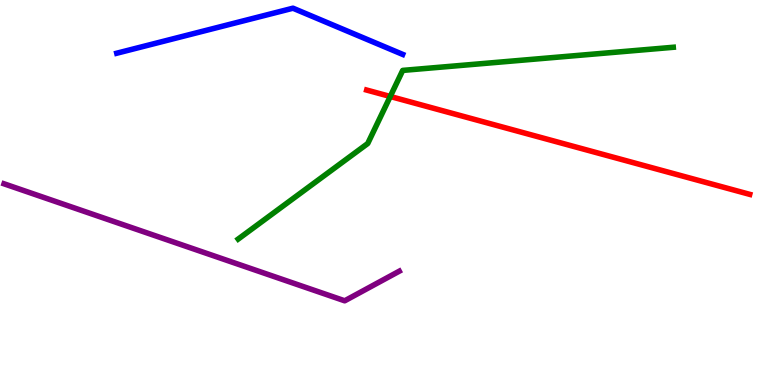[{'lines': ['blue', 'red'], 'intersections': []}, {'lines': ['green', 'red'], 'intersections': [{'x': 5.04, 'y': 7.49}]}, {'lines': ['purple', 'red'], 'intersections': []}, {'lines': ['blue', 'green'], 'intersections': []}, {'lines': ['blue', 'purple'], 'intersections': []}, {'lines': ['green', 'purple'], 'intersections': []}]